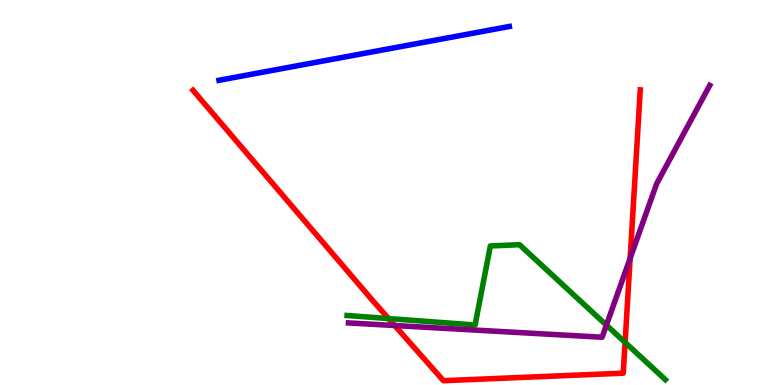[{'lines': ['blue', 'red'], 'intersections': []}, {'lines': ['green', 'red'], 'intersections': [{'x': 5.01, 'y': 1.73}, {'x': 8.07, 'y': 1.11}]}, {'lines': ['purple', 'red'], 'intersections': [{'x': 5.09, 'y': 1.54}, {'x': 8.13, 'y': 3.29}]}, {'lines': ['blue', 'green'], 'intersections': []}, {'lines': ['blue', 'purple'], 'intersections': []}, {'lines': ['green', 'purple'], 'intersections': [{'x': 7.82, 'y': 1.56}]}]